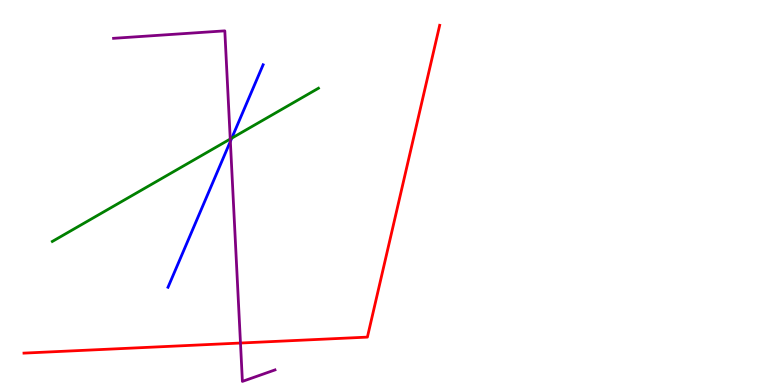[{'lines': ['blue', 'red'], 'intersections': []}, {'lines': ['green', 'red'], 'intersections': []}, {'lines': ['purple', 'red'], 'intersections': [{'x': 3.1, 'y': 1.09}]}, {'lines': ['blue', 'green'], 'intersections': [{'x': 2.99, 'y': 6.41}]}, {'lines': ['blue', 'purple'], 'intersections': [{'x': 2.97, 'y': 6.33}]}, {'lines': ['green', 'purple'], 'intersections': [{'x': 2.97, 'y': 6.39}]}]